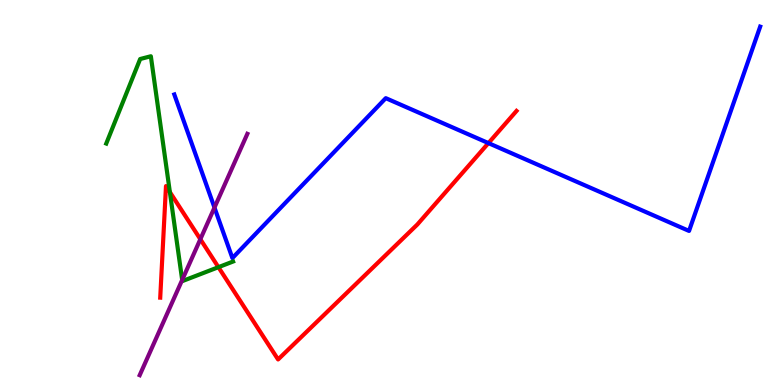[{'lines': ['blue', 'red'], 'intersections': [{'x': 6.3, 'y': 6.28}]}, {'lines': ['green', 'red'], 'intersections': [{'x': 2.19, 'y': 5.01}, {'x': 2.82, 'y': 3.06}]}, {'lines': ['purple', 'red'], 'intersections': [{'x': 2.59, 'y': 3.79}]}, {'lines': ['blue', 'green'], 'intersections': []}, {'lines': ['blue', 'purple'], 'intersections': [{'x': 2.77, 'y': 4.61}]}, {'lines': ['green', 'purple'], 'intersections': [{'x': 2.35, 'y': 2.73}]}]